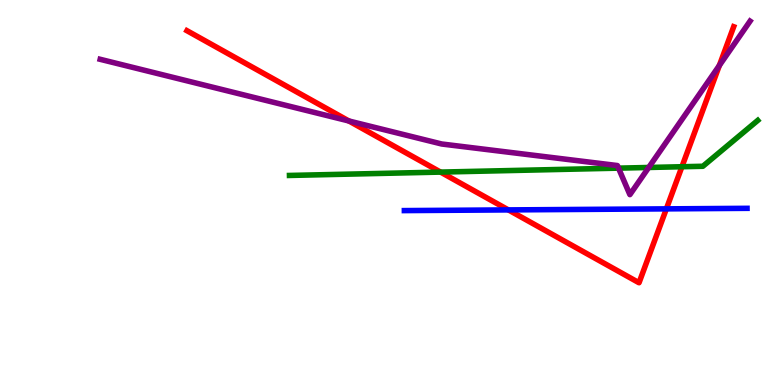[{'lines': ['blue', 'red'], 'intersections': [{'x': 6.56, 'y': 4.55}, {'x': 8.6, 'y': 4.58}]}, {'lines': ['green', 'red'], 'intersections': [{'x': 5.68, 'y': 5.53}, {'x': 8.8, 'y': 5.67}]}, {'lines': ['purple', 'red'], 'intersections': [{'x': 4.5, 'y': 6.86}, {'x': 9.28, 'y': 8.3}]}, {'lines': ['blue', 'green'], 'intersections': []}, {'lines': ['blue', 'purple'], 'intersections': []}, {'lines': ['green', 'purple'], 'intersections': [{'x': 7.98, 'y': 5.63}, {'x': 8.37, 'y': 5.65}]}]